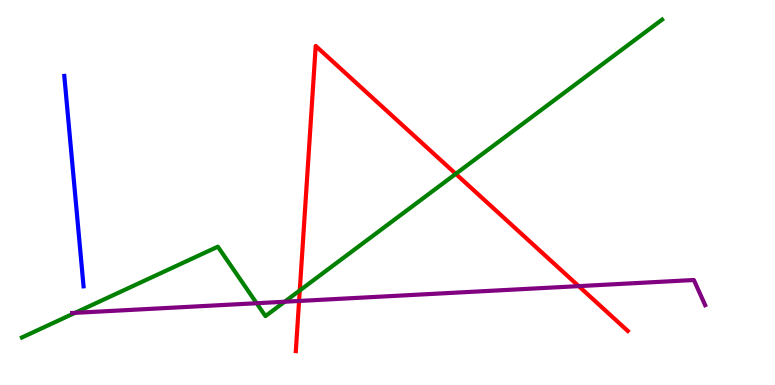[{'lines': ['blue', 'red'], 'intersections': []}, {'lines': ['green', 'red'], 'intersections': [{'x': 3.87, 'y': 2.46}, {'x': 5.88, 'y': 5.48}]}, {'lines': ['purple', 'red'], 'intersections': [{'x': 3.86, 'y': 2.18}, {'x': 7.47, 'y': 2.57}]}, {'lines': ['blue', 'green'], 'intersections': []}, {'lines': ['blue', 'purple'], 'intersections': []}, {'lines': ['green', 'purple'], 'intersections': [{'x': 0.968, 'y': 1.87}, {'x': 3.31, 'y': 2.12}, {'x': 3.67, 'y': 2.16}]}]